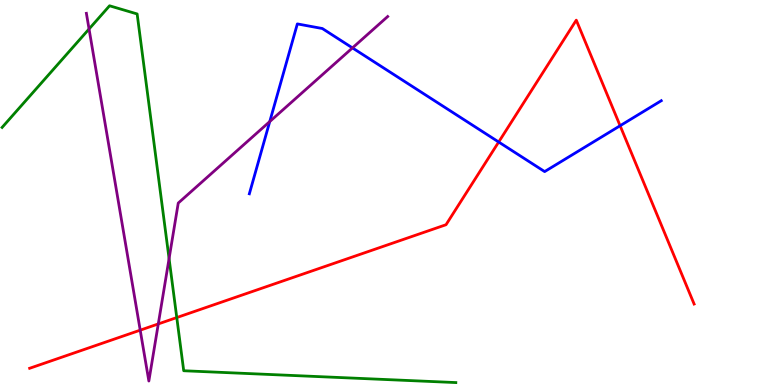[{'lines': ['blue', 'red'], 'intersections': [{'x': 6.43, 'y': 6.31}, {'x': 8.0, 'y': 6.73}]}, {'lines': ['green', 'red'], 'intersections': [{'x': 2.28, 'y': 1.75}]}, {'lines': ['purple', 'red'], 'intersections': [{'x': 1.81, 'y': 1.42}, {'x': 2.04, 'y': 1.59}]}, {'lines': ['blue', 'green'], 'intersections': []}, {'lines': ['blue', 'purple'], 'intersections': [{'x': 3.48, 'y': 6.84}, {'x': 4.55, 'y': 8.76}]}, {'lines': ['green', 'purple'], 'intersections': [{'x': 1.15, 'y': 9.25}, {'x': 2.18, 'y': 3.28}]}]